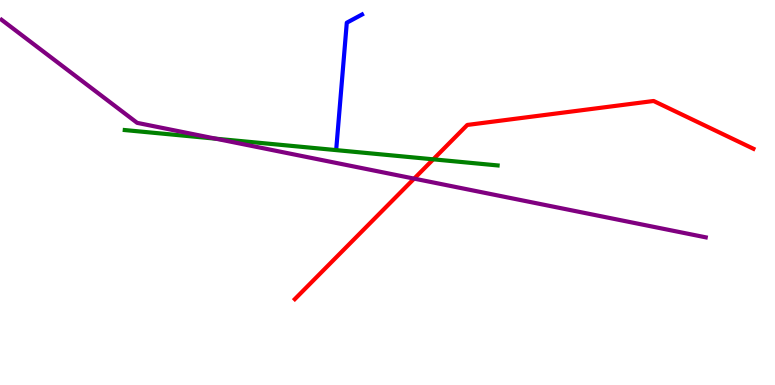[{'lines': ['blue', 'red'], 'intersections': []}, {'lines': ['green', 'red'], 'intersections': [{'x': 5.59, 'y': 5.86}]}, {'lines': ['purple', 'red'], 'intersections': [{'x': 5.34, 'y': 5.36}]}, {'lines': ['blue', 'green'], 'intersections': []}, {'lines': ['blue', 'purple'], 'intersections': []}, {'lines': ['green', 'purple'], 'intersections': [{'x': 2.78, 'y': 6.4}]}]